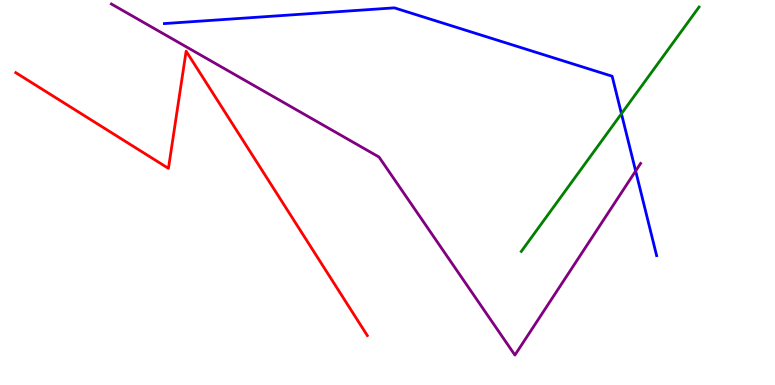[{'lines': ['blue', 'red'], 'intersections': []}, {'lines': ['green', 'red'], 'intersections': []}, {'lines': ['purple', 'red'], 'intersections': []}, {'lines': ['blue', 'green'], 'intersections': [{'x': 8.02, 'y': 7.05}]}, {'lines': ['blue', 'purple'], 'intersections': [{'x': 8.2, 'y': 5.56}]}, {'lines': ['green', 'purple'], 'intersections': []}]